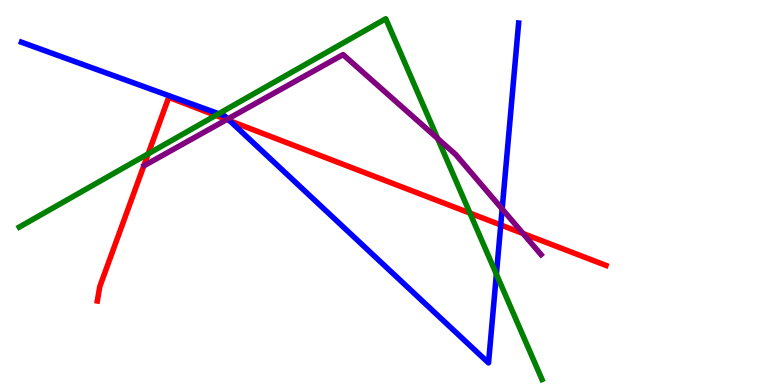[{'lines': ['blue', 'red'], 'intersections': [{'x': 2.96, 'y': 6.86}, {'x': 6.46, 'y': 4.16}]}, {'lines': ['green', 'red'], 'intersections': [{'x': 1.91, 'y': 6.0}, {'x': 2.78, 'y': 7.0}, {'x': 6.06, 'y': 4.46}]}, {'lines': ['purple', 'red'], 'intersections': [{'x': 2.92, 'y': 6.89}, {'x': 6.75, 'y': 3.93}]}, {'lines': ['blue', 'green'], 'intersections': [{'x': 2.82, 'y': 7.05}, {'x': 6.41, 'y': 2.88}]}, {'lines': ['blue', 'purple'], 'intersections': [{'x': 2.94, 'y': 6.91}, {'x': 6.48, 'y': 4.57}]}, {'lines': ['green', 'purple'], 'intersections': [{'x': 5.65, 'y': 6.4}]}]